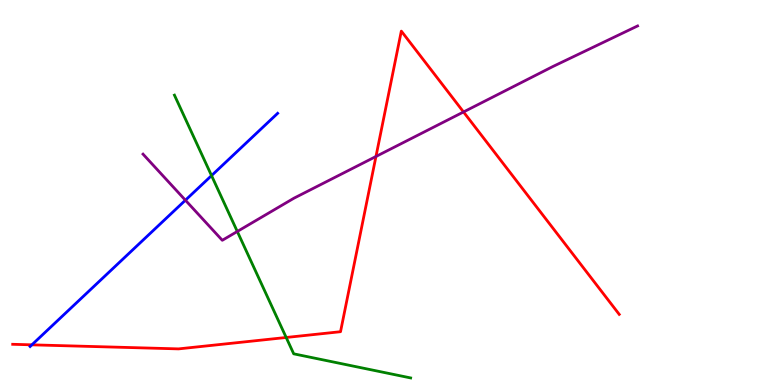[{'lines': ['blue', 'red'], 'intersections': [{'x': 0.411, 'y': 1.04}]}, {'lines': ['green', 'red'], 'intersections': [{'x': 3.69, 'y': 1.23}]}, {'lines': ['purple', 'red'], 'intersections': [{'x': 4.85, 'y': 5.94}, {'x': 5.98, 'y': 7.09}]}, {'lines': ['blue', 'green'], 'intersections': [{'x': 2.73, 'y': 5.44}]}, {'lines': ['blue', 'purple'], 'intersections': [{'x': 2.39, 'y': 4.8}]}, {'lines': ['green', 'purple'], 'intersections': [{'x': 3.06, 'y': 3.99}]}]